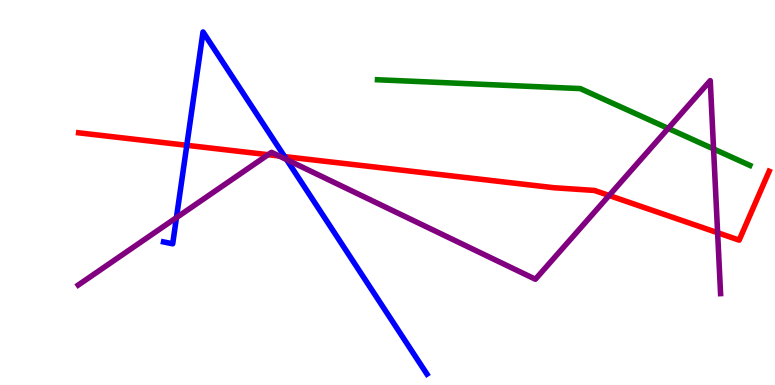[{'lines': ['blue', 'red'], 'intersections': [{'x': 2.41, 'y': 6.23}, {'x': 3.67, 'y': 5.93}]}, {'lines': ['green', 'red'], 'intersections': []}, {'lines': ['purple', 'red'], 'intersections': [{'x': 3.46, 'y': 5.98}, {'x': 3.6, 'y': 5.95}, {'x': 7.86, 'y': 4.92}, {'x': 9.26, 'y': 3.96}]}, {'lines': ['blue', 'green'], 'intersections': []}, {'lines': ['blue', 'purple'], 'intersections': [{'x': 2.28, 'y': 4.35}, {'x': 3.7, 'y': 5.86}]}, {'lines': ['green', 'purple'], 'intersections': [{'x': 8.62, 'y': 6.66}, {'x': 9.21, 'y': 6.13}]}]